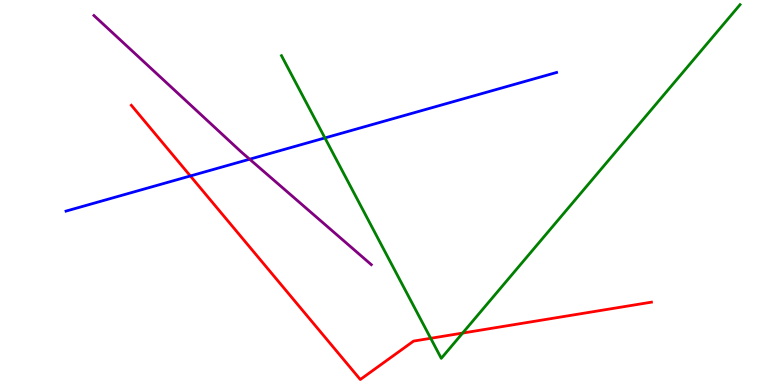[{'lines': ['blue', 'red'], 'intersections': [{'x': 2.46, 'y': 5.43}]}, {'lines': ['green', 'red'], 'intersections': [{'x': 5.56, 'y': 1.21}, {'x': 5.97, 'y': 1.35}]}, {'lines': ['purple', 'red'], 'intersections': []}, {'lines': ['blue', 'green'], 'intersections': [{'x': 4.19, 'y': 6.42}]}, {'lines': ['blue', 'purple'], 'intersections': [{'x': 3.22, 'y': 5.86}]}, {'lines': ['green', 'purple'], 'intersections': []}]